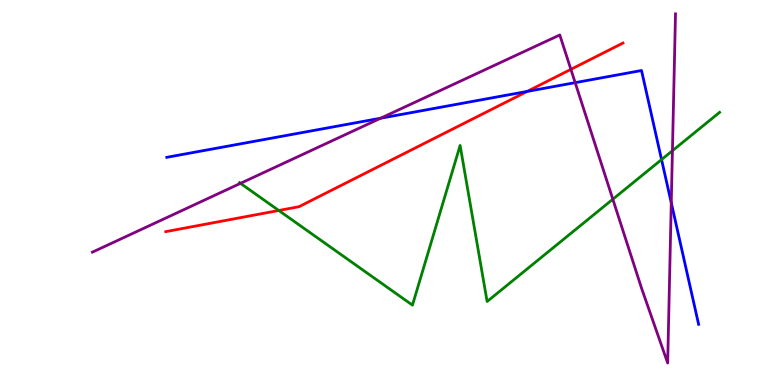[{'lines': ['blue', 'red'], 'intersections': [{'x': 6.8, 'y': 7.63}]}, {'lines': ['green', 'red'], 'intersections': [{'x': 3.6, 'y': 4.53}]}, {'lines': ['purple', 'red'], 'intersections': [{'x': 7.37, 'y': 8.2}]}, {'lines': ['blue', 'green'], 'intersections': [{'x': 8.54, 'y': 5.86}]}, {'lines': ['blue', 'purple'], 'intersections': [{'x': 4.91, 'y': 6.93}, {'x': 7.42, 'y': 7.85}, {'x': 8.66, 'y': 4.73}]}, {'lines': ['green', 'purple'], 'intersections': [{'x': 3.1, 'y': 5.24}, {'x': 7.91, 'y': 4.83}, {'x': 8.68, 'y': 6.09}]}]